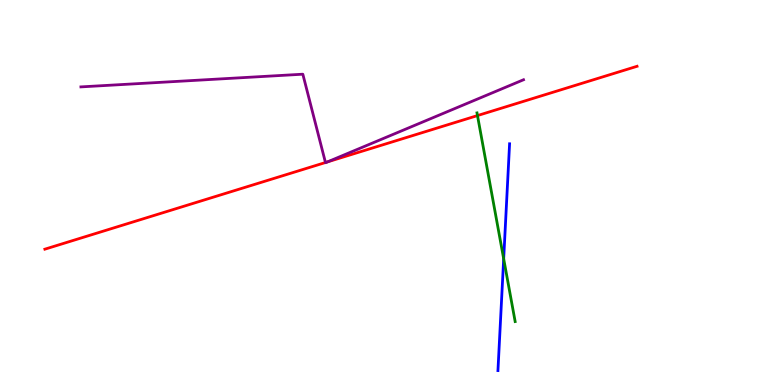[{'lines': ['blue', 'red'], 'intersections': []}, {'lines': ['green', 'red'], 'intersections': [{'x': 6.16, 'y': 7.0}]}, {'lines': ['purple', 'red'], 'intersections': [{'x': 4.2, 'y': 5.78}, {'x': 4.23, 'y': 5.79}]}, {'lines': ['blue', 'green'], 'intersections': [{'x': 6.5, 'y': 3.28}]}, {'lines': ['blue', 'purple'], 'intersections': []}, {'lines': ['green', 'purple'], 'intersections': []}]